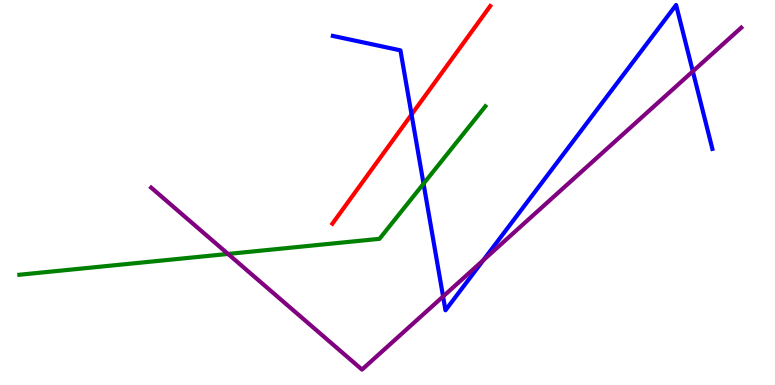[{'lines': ['blue', 'red'], 'intersections': [{'x': 5.31, 'y': 7.03}]}, {'lines': ['green', 'red'], 'intersections': []}, {'lines': ['purple', 'red'], 'intersections': []}, {'lines': ['blue', 'green'], 'intersections': [{'x': 5.47, 'y': 5.23}]}, {'lines': ['blue', 'purple'], 'intersections': [{'x': 5.72, 'y': 2.3}, {'x': 6.24, 'y': 3.24}, {'x': 8.94, 'y': 8.15}]}, {'lines': ['green', 'purple'], 'intersections': [{'x': 2.94, 'y': 3.4}]}]